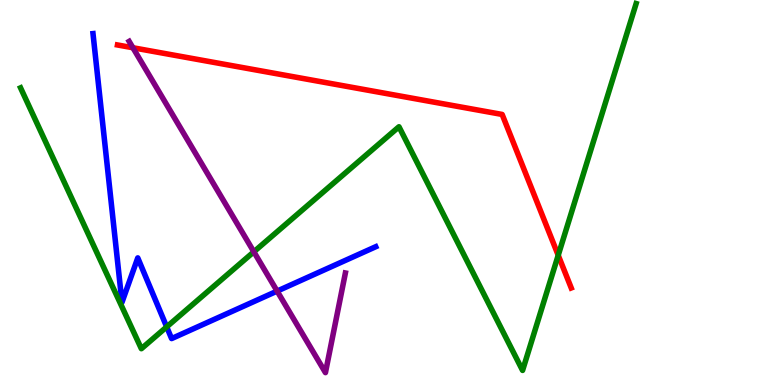[{'lines': ['blue', 'red'], 'intersections': []}, {'lines': ['green', 'red'], 'intersections': [{'x': 7.2, 'y': 3.37}]}, {'lines': ['purple', 'red'], 'intersections': [{'x': 1.72, 'y': 8.76}]}, {'lines': ['blue', 'green'], 'intersections': [{'x': 2.15, 'y': 1.51}]}, {'lines': ['blue', 'purple'], 'intersections': [{'x': 3.58, 'y': 2.44}]}, {'lines': ['green', 'purple'], 'intersections': [{'x': 3.28, 'y': 3.46}]}]